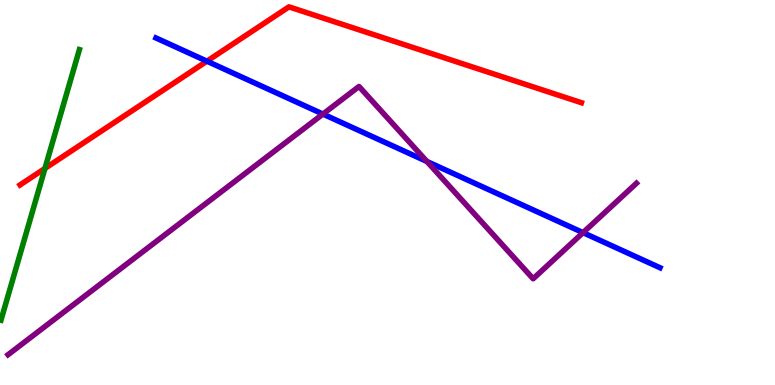[{'lines': ['blue', 'red'], 'intersections': [{'x': 2.67, 'y': 8.41}]}, {'lines': ['green', 'red'], 'intersections': [{'x': 0.58, 'y': 5.63}]}, {'lines': ['purple', 'red'], 'intersections': []}, {'lines': ['blue', 'green'], 'intersections': []}, {'lines': ['blue', 'purple'], 'intersections': [{'x': 4.17, 'y': 7.04}, {'x': 5.51, 'y': 5.81}, {'x': 7.52, 'y': 3.96}]}, {'lines': ['green', 'purple'], 'intersections': []}]